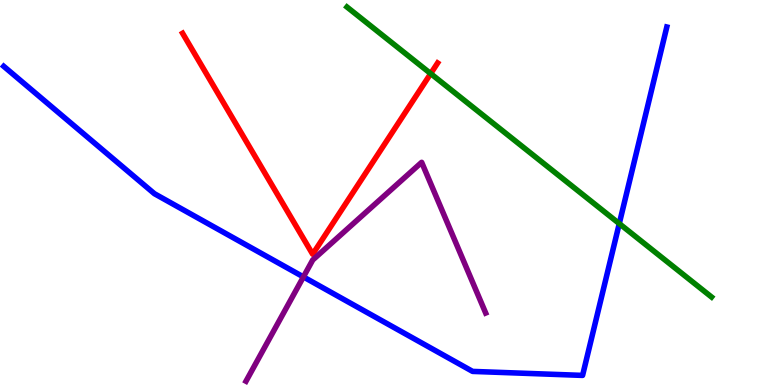[{'lines': ['blue', 'red'], 'intersections': []}, {'lines': ['green', 'red'], 'intersections': [{'x': 5.56, 'y': 8.09}]}, {'lines': ['purple', 'red'], 'intersections': []}, {'lines': ['blue', 'green'], 'intersections': [{'x': 7.99, 'y': 4.19}]}, {'lines': ['blue', 'purple'], 'intersections': [{'x': 3.91, 'y': 2.81}]}, {'lines': ['green', 'purple'], 'intersections': []}]